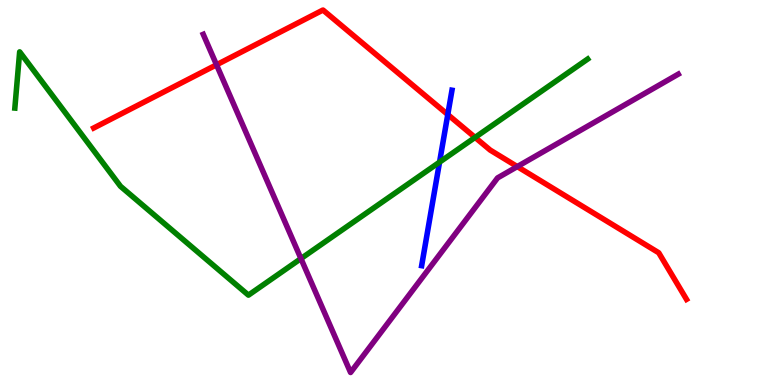[{'lines': ['blue', 'red'], 'intersections': [{'x': 5.78, 'y': 7.02}]}, {'lines': ['green', 'red'], 'intersections': [{'x': 6.13, 'y': 6.43}]}, {'lines': ['purple', 'red'], 'intersections': [{'x': 2.79, 'y': 8.32}, {'x': 6.67, 'y': 5.67}]}, {'lines': ['blue', 'green'], 'intersections': [{'x': 5.67, 'y': 5.79}]}, {'lines': ['blue', 'purple'], 'intersections': []}, {'lines': ['green', 'purple'], 'intersections': [{'x': 3.88, 'y': 3.28}]}]